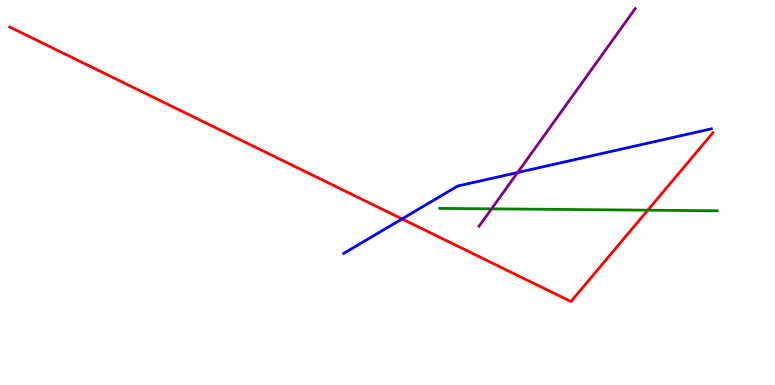[{'lines': ['blue', 'red'], 'intersections': [{'x': 5.19, 'y': 4.31}]}, {'lines': ['green', 'red'], 'intersections': [{'x': 8.36, 'y': 4.54}]}, {'lines': ['purple', 'red'], 'intersections': []}, {'lines': ['blue', 'green'], 'intersections': []}, {'lines': ['blue', 'purple'], 'intersections': [{'x': 6.68, 'y': 5.52}]}, {'lines': ['green', 'purple'], 'intersections': [{'x': 6.34, 'y': 4.58}]}]